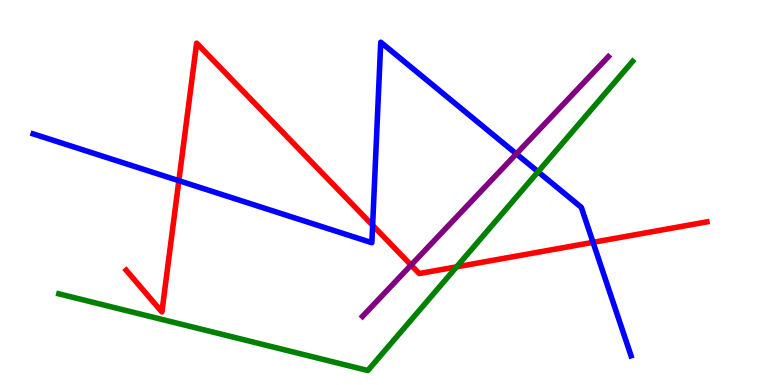[{'lines': ['blue', 'red'], 'intersections': [{'x': 2.31, 'y': 5.31}, {'x': 4.81, 'y': 4.15}, {'x': 7.65, 'y': 3.71}]}, {'lines': ['green', 'red'], 'intersections': [{'x': 5.89, 'y': 3.07}]}, {'lines': ['purple', 'red'], 'intersections': [{'x': 5.3, 'y': 3.11}]}, {'lines': ['blue', 'green'], 'intersections': [{'x': 6.94, 'y': 5.54}]}, {'lines': ['blue', 'purple'], 'intersections': [{'x': 6.66, 'y': 6.0}]}, {'lines': ['green', 'purple'], 'intersections': []}]